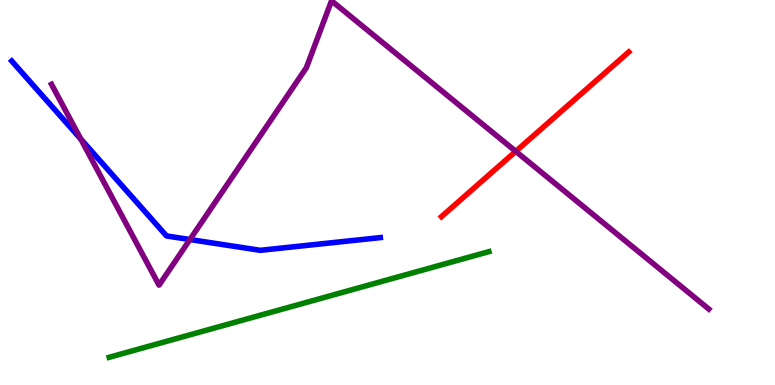[{'lines': ['blue', 'red'], 'intersections': []}, {'lines': ['green', 'red'], 'intersections': []}, {'lines': ['purple', 'red'], 'intersections': [{'x': 6.66, 'y': 6.07}]}, {'lines': ['blue', 'green'], 'intersections': []}, {'lines': ['blue', 'purple'], 'intersections': [{'x': 1.04, 'y': 6.39}, {'x': 2.45, 'y': 3.78}]}, {'lines': ['green', 'purple'], 'intersections': []}]